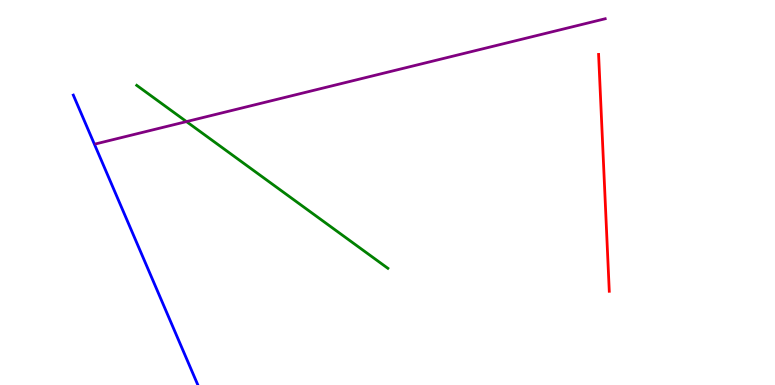[{'lines': ['blue', 'red'], 'intersections': []}, {'lines': ['green', 'red'], 'intersections': []}, {'lines': ['purple', 'red'], 'intersections': []}, {'lines': ['blue', 'green'], 'intersections': []}, {'lines': ['blue', 'purple'], 'intersections': []}, {'lines': ['green', 'purple'], 'intersections': [{'x': 2.41, 'y': 6.84}]}]